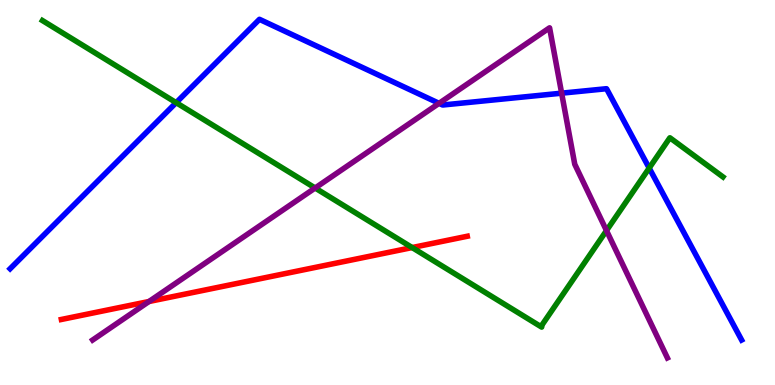[{'lines': ['blue', 'red'], 'intersections': []}, {'lines': ['green', 'red'], 'intersections': [{'x': 5.32, 'y': 3.57}]}, {'lines': ['purple', 'red'], 'intersections': [{'x': 1.92, 'y': 2.17}]}, {'lines': ['blue', 'green'], 'intersections': [{'x': 2.27, 'y': 7.33}, {'x': 8.38, 'y': 5.63}]}, {'lines': ['blue', 'purple'], 'intersections': [{'x': 5.67, 'y': 7.32}, {'x': 7.25, 'y': 7.58}]}, {'lines': ['green', 'purple'], 'intersections': [{'x': 4.07, 'y': 5.12}, {'x': 7.83, 'y': 4.01}]}]